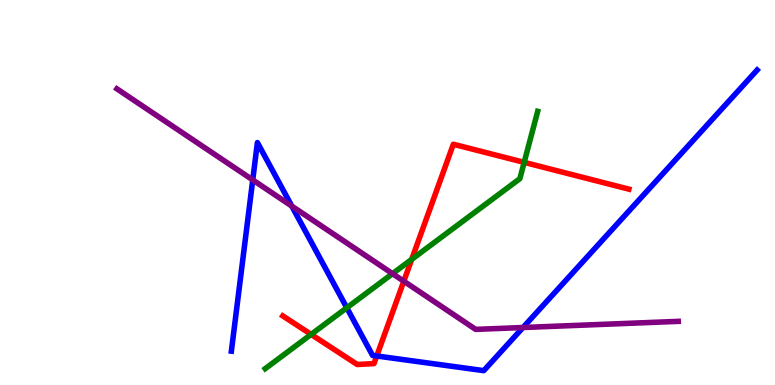[{'lines': ['blue', 'red'], 'intersections': [{'x': 4.86, 'y': 0.754}]}, {'lines': ['green', 'red'], 'intersections': [{'x': 4.01, 'y': 1.31}, {'x': 5.31, 'y': 3.26}, {'x': 6.76, 'y': 5.78}]}, {'lines': ['purple', 'red'], 'intersections': [{'x': 5.21, 'y': 2.7}]}, {'lines': ['blue', 'green'], 'intersections': [{'x': 4.48, 'y': 2.01}]}, {'lines': ['blue', 'purple'], 'intersections': [{'x': 3.26, 'y': 5.33}, {'x': 3.77, 'y': 4.65}, {'x': 6.75, 'y': 1.49}]}, {'lines': ['green', 'purple'], 'intersections': [{'x': 5.07, 'y': 2.89}]}]